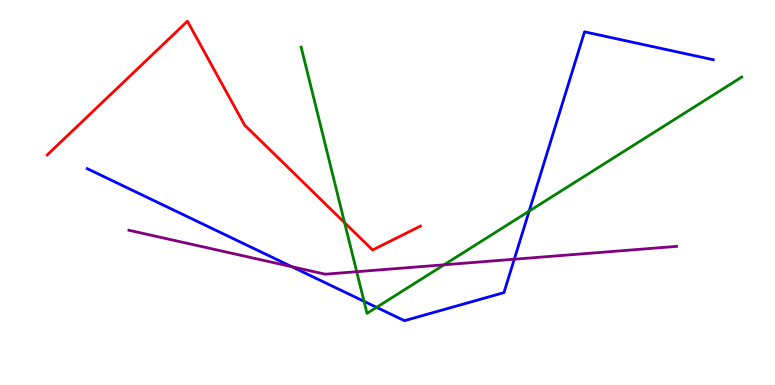[{'lines': ['blue', 'red'], 'intersections': []}, {'lines': ['green', 'red'], 'intersections': [{'x': 4.45, 'y': 4.22}]}, {'lines': ['purple', 'red'], 'intersections': []}, {'lines': ['blue', 'green'], 'intersections': [{'x': 4.7, 'y': 2.17}, {'x': 4.86, 'y': 2.02}, {'x': 6.83, 'y': 4.52}]}, {'lines': ['blue', 'purple'], 'intersections': [{'x': 3.77, 'y': 3.07}, {'x': 6.64, 'y': 3.27}]}, {'lines': ['green', 'purple'], 'intersections': [{'x': 4.6, 'y': 2.94}, {'x': 5.73, 'y': 3.12}]}]